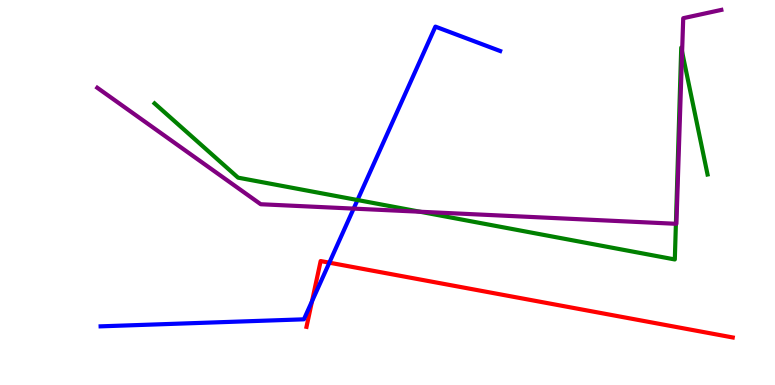[{'lines': ['blue', 'red'], 'intersections': [{'x': 4.03, 'y': 2.17}, {'x': 4.25, 'y': 3.18}]}, {'lines': ['green', 'red'], 'intersections': []}, {'lines': ['purple', 'red'], 'intersections': []}, {'lines': ['blue', 'green'], 'intersections': [{'x': 4.61, 'y': 4.8}]}, {'lines': ['blue', 'purple'], 'intersections': [{'x': 4.56, 'y': 4.58}]}, {'lines': ['green', 'purple'], 'intersections': [{'x': 5.42, 'y': 4.5}, {'x': 8.72, 'y': 4.19}, {'x': 8.8, 'y': 8.65}]}]